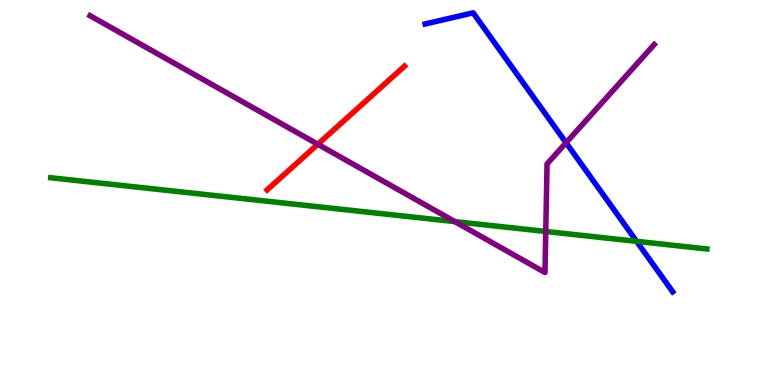[{'lines': ['blue', 'red'], 'intersections': []}, {'lines': ['green', 'red'], 'intersections': []}, {'lines': ['purple', 'red'], 'intersections': [{'x': 4.1, 'y': 6.25}]}, {'lines': ['blue', 'green'], 'intersections': [{'x': 8.21, 'y': 3.73}]}, {'lines': ['blue', 'purple'], 'intersections': [{'x': 7.3, 'y': 6.29}]}, {'lines': ['green', 'purple'], 'intersections': [{'x': 5.87, 'y': 4.24}, {'x': 7.04, 'y': 3.99}]}]